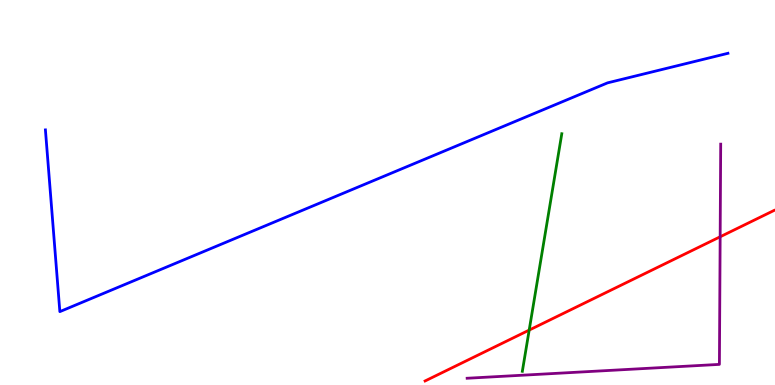[{'lines': ['blue', 'red'], 'intersections': []}, {'lines': ['green', 'red'], 'intersections': [{'x': 6.83, 'y': 1.43}]}, {'lines': ['purple', 'red'], 'intersections': [{'x': 9.29, 'y': 3.85}]}, {'lines': ['blue', 'green'], 'intersections': []}, {'lines': ['blue', 'purple'], 'intersections': []}, {'lines': ['green', 'purple'], 'intersections': []}]